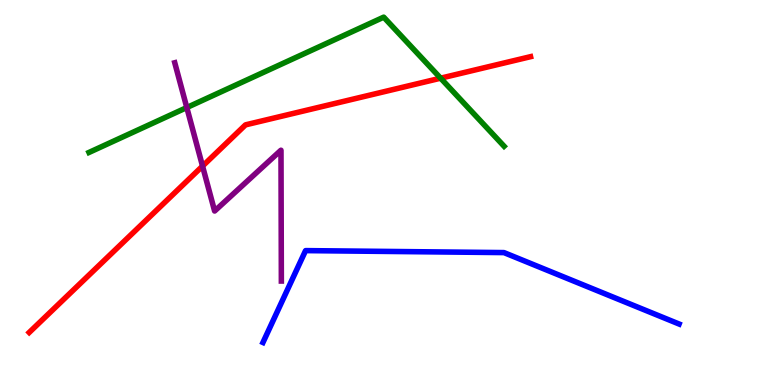[{'lines': ['blue', 'red'], 'intersections': []}, {'lines': ['green', 'red'], 'intersections': [{'x': 5.69, 'y': 7.97}]}, {'lines': ['purple', 'red'], 'intersections': [{'x': 2.61, 'y': 5.69}]}, {'lines': ['blue', 'green'], 'intersections': []}, {'lines': ['blue', 'purple'], 'intersections': []}, {'lines': ['green', 'purple'], 'intersections': [{'x': 2.41, 'y': 7.21}]}]